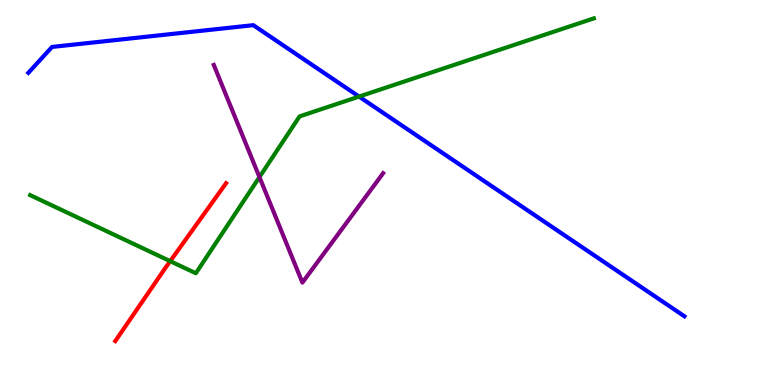[{'lines': ['blue', 'red'], 'intersections': []}, {'lines': ['green', 'red'], 'intersections': [{'x': 2.2, 'y': 3.22}]}, {'lines': ['purple', 'red'], 'intersections': []}, {'lines': ['blue', 'green'], 'intersections': [{'x': 4.63, 'y': 7.49}]}, {'lines': ['blue', 'purple'], 'intersections': []}, {'lines': ['green', 'purple'], 'intersections': [{'x': 3.35, 'y': 5.4}]}]